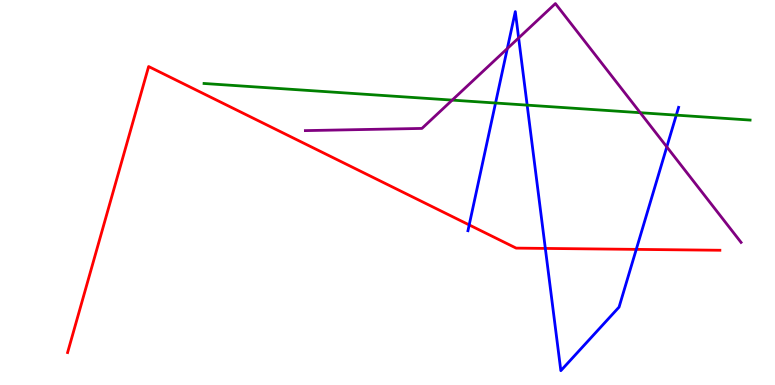[{'lines': ['blue', 'red'], 'intersections': [{'x': 6.05, 'y': 4.16}, {'x': 7.04, 'y': 3.55}, {'x': 8.21, 'y': 3.52}]}, {'lines': ['green', 'red'], 'intersections': []}, {'lines': ['purple', 'red'], 'intersections': []}, {'lines': ['blue', 'green'], 'intersections': [{'x': 6.39, 'y': 7.32}, {'x': 6.8, 'y': 7.27}, {'x': 8.73, 'y': 7.01}]}, {'lines': ['blue', 'purple'], 'intersections': [{'x': 6.55, 'y': 8.74}, {'x': 6.69, 'y': 9.01}, {'x': 8.6, 'y': 6.18}]}, {'lines': ['green', 'purple'], 'intersections': [{'x': 5.83, 'y': 7.4}, {'x': 8.26, 'y': 7.07}]}]